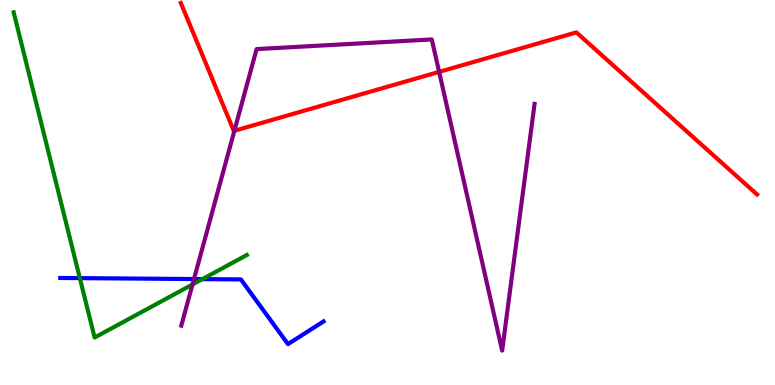[{'lines': ['blue', 'red'], 'intersections': []}, {'lines': ['green', 'red'], 'intersections': []}, {'lines': ['purple', 'red'], 'intersections': [{'x': 3.02, 'y': 6.6}, {'x': 5.67, 'y': 8.13}]}, {'lines': ['blue', 'green'], 'intersections': [{'x': 1.03, 'y': 2.78}, {'x': 2.61, 'y': 2.75}]}, {'lines': ['blue', 'purple'], 'intersections': [{'x': 2.5, 'y': 2.75}]}, {'lines': ['green', 'purple'], 'intersections': [{'x': 2.48, 'y': 2.61}]}]